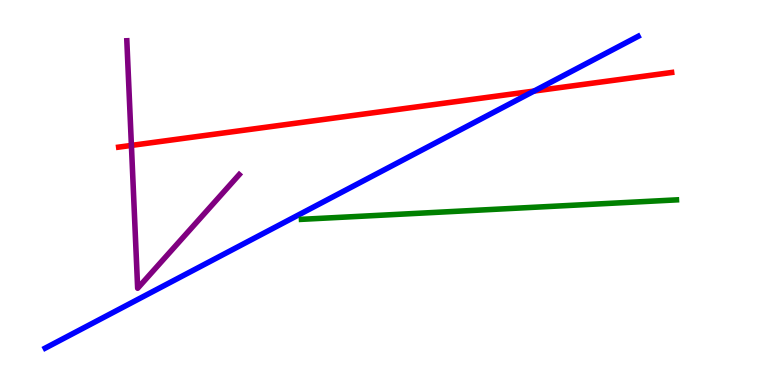[{'lines': ['blue', 'red'], 'intersections': [{'x': 6.89, 'y': 7.63}]}, {'lines': ['green', 'red'], 'intersections': []}, {'lines': ['purple', 'red'], 'intersections': [{'x': 1.7, 'y': 6.22}]}, {'lines': ['blue', 'green'], 'intersections': []}, {'lines': ['blue', 'purple'], 'intersections': []}, {'lines': ['green', 'purple'], 'intersections': []}]